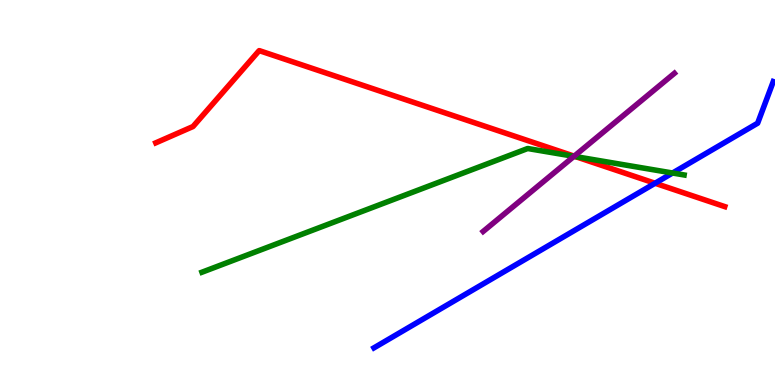[{'lines': ['blue', 'red'], 'intersections': [{'x': 8.45, 'y': 5.24}]}, {'lines': ['green', 'red'], 'intersections': [{'x': 7.43, 'y': 5.93}]}, {'lines': ['purple', 'red'], 'intersections': [{'x': 7.41, 'y': 5.94}]}, {'lines': ['blue', 'green'], 'intersections': [{'x': 8.68, 'y': 5.51}]}, {'lines': ['blue', 'purple'], 'intersections': []}, {'lines': ['green', 'purple'], 'intersections': [{'x': 7.41, 'y': 5.94}]}]